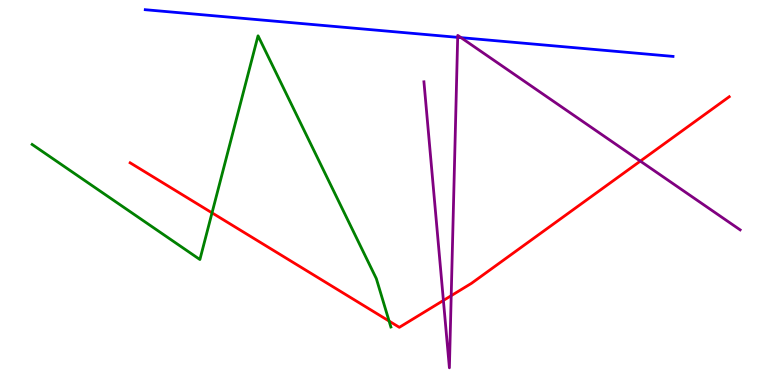[{'lines': ['blue', 'red'], 'intersections': []}, {'lines': ['green', 'red'], 'intersections': [{'x': 2.74, 'y': 4.47}, {'x': 5.02, 'y': 1.66}]}, {'lines': ['purple', 'red'], 'intersections': [{'x': 5.72, 'y': 2.2}, {'x': 5.82, 'y': 2.32}, {'x': 8.26, 'y': 5.82}]}, {'lines': ['blue', 'green'], 'intersections': []}, {'lines': ['blue', 'purple'], 'intersections': [{'x': 5.91, 'y': 9.03}, {'x': 5.95, 'y': 9.02}]}, {'lines': ['green', 'purple'], 'intersections': []}]